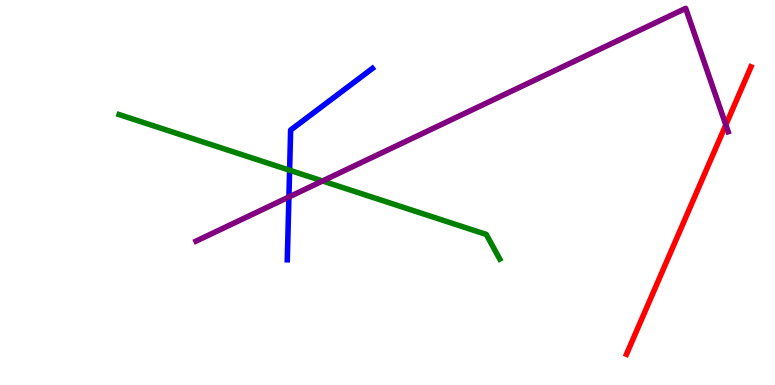[{'lines': ['blue', 'red'], 'intersections': []}, {'lines': ['green', 'red'], 'intersections': []}, {'lines': ['purple', 'red'], 'intersections': [{'x': 9.37, 'y': 6.76}]}, {'lines': ['blue', 'green'], 'intersections': [{'x': 3.74, 'y': 5.58}]}, {'lines': ['blue', 'purple'], 'intersections': [{'x': 3.73, 'y': 4.88}]}, {'lines': ['green', 'purple'], 'intersections': [{'x': 4.16, 'y': 5.3}]}]